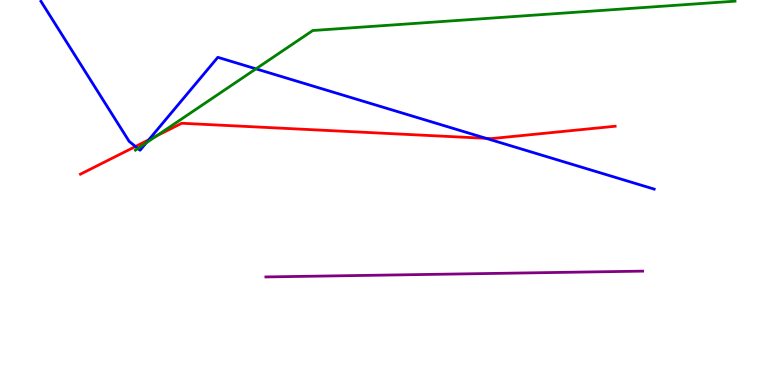[{'lines': ['blue', 'red'], 'intersections': [{'x': 1.75, 'y': 6.19}, {'x': 1.92, 'y': 6.37}, {'x': 6.27, 'y': 6.41}]}, {'lines': ['green', 'red'], 'intersections': [{'x': 2.02, 'y': 6.47}]}, {'lines': ['purple', 'red'], 'intersections': []}, {'lines': ['blue', 'green'], 'intersections': [{'x': 1.78, 'y': 6.14}, {'x': 1.89, 'y': 6.29}, {'x': 3.3, 'y': 8.21}]}, {'lines': ['blue', 'purple'], 'intersections': []}, {'lines': ['green', 'purple'], 'intersections': []}]